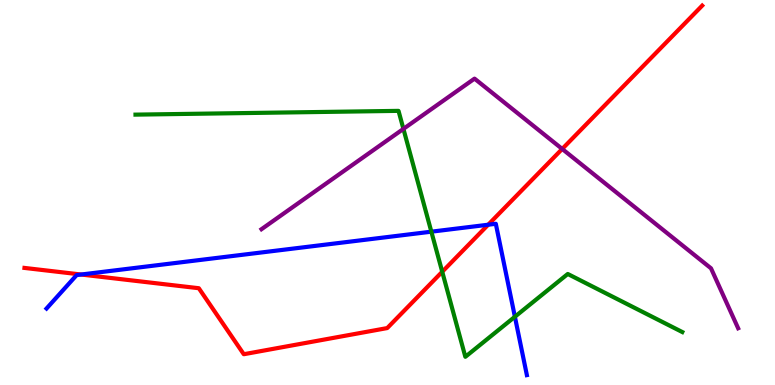[{'lines': ['blue', 'red'], 'intersections': [{'x': 1.05, 'y': 2.87}, {'x': 6.3, 'y': 4.16}]}, {'lines': ['green', 'red'], 'intersections': [{'x': 5.71, 'y': 2.94}]}, {'lines': ['purple', 'red'], 'intersections': [{'x': 7.25, 'y': 6.13}]}, {'lines': ['blue', 'green'], 'intersections': [{'x': 5.57, 'y': 3.98}, {'x': 6.64, 'y': 1.77}]}, {'lines': ['blue', 'purple'], 'intersections': []}, {'lines': ['green', 'purple'], 'intersections': [{'x': 5.21, 'y': 6.65}]}]